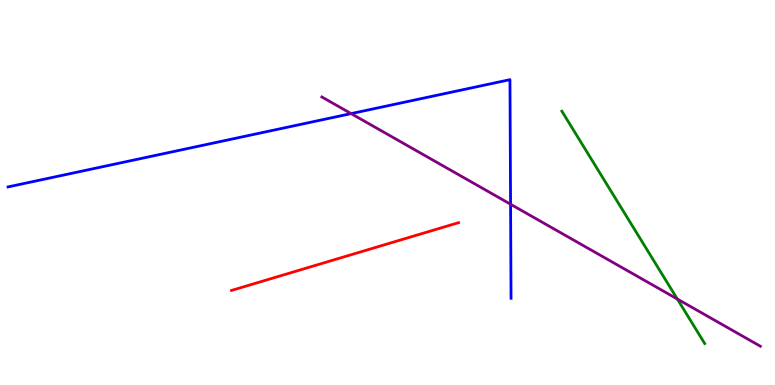[{'lines': ['blue', 'red'], 'intersections': []}, {'lines': ['green', 'red'], 'intersections': []}, {'lines': ['purple', 'red'], 'intersections': []}, {'lines': ['blue', 'green'], 'intersections': []}, {'lines': ['blue', 'purple'], 'intersections': [{'x': 4.53, 'y': 7.05}, {'x': 6.59, 'y': 4.7}]}, {'lines': ['green', 'purple'], 'intersections': [{'x': 8.74, 'y': 2.23}]}]